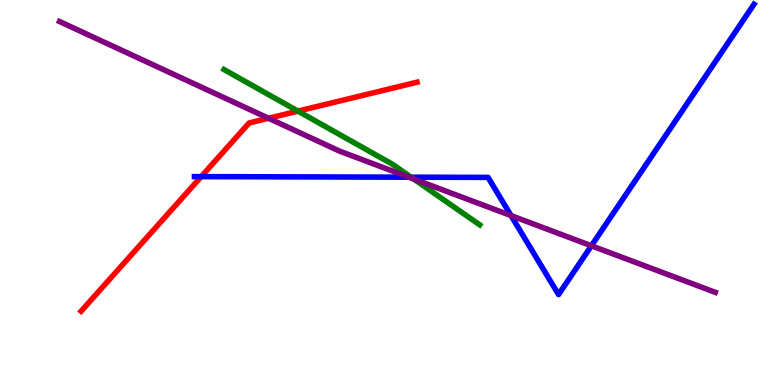[{'lines': ['blue', 'red'], 'intersections': [{'x': 2.6, 'y': 5.41}]}, {'lines': ['green', 'red'], 'intersections': [{'x': 3.84, 'y': 7.11}]}, {'lines': ['purple', 'red'], 'intersections': [{'x': 3.47, 'y': 6.93}]}, {'lines': ['blue', 'green'], 'intersections': [{'x': 5.3, 'y': 5.4}]}, {'lines': ['blue', 'purple'], 'intersections': [{'x': 5.28, 'y': 5.4}, {'x': 6.59, 'y': 4.4}, {'x': 7.63, 'y': 3.62}]}, {'lines': ['green', 'purple'], 'intersections': [{'x': 5.34, 'y': 5.35}]}]